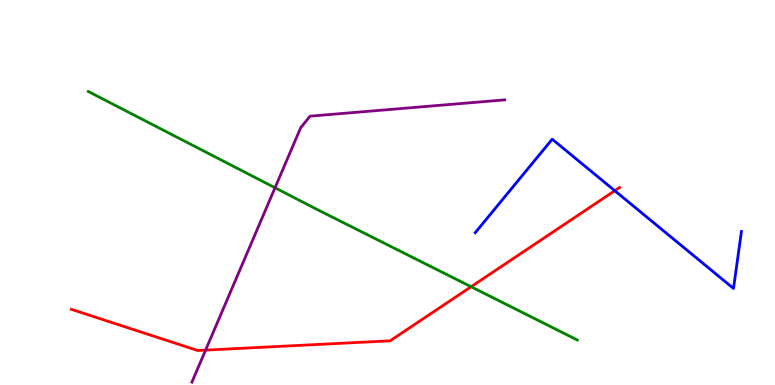[{'lines': ['blue', 'red'], 'intersections': [{'x': 7.93, 'y': 5.05}]}, {'lines': ['green', 'red'], 'intersections': [{'x': 6.08, 'y': 2.55}]}, {'lines': ['purple', 'red'], 'intersections': [{'x': 2.65, 'y': 0.906}]}, {'lines': ['blue', 'green'], 'intersections': []}, {'lines': ['blue', 'purple'], 'intersections': []}, {'lines': ['green', 'purple'], 'intersections': [{'x': 3.55, 'y': 5.12}]}]